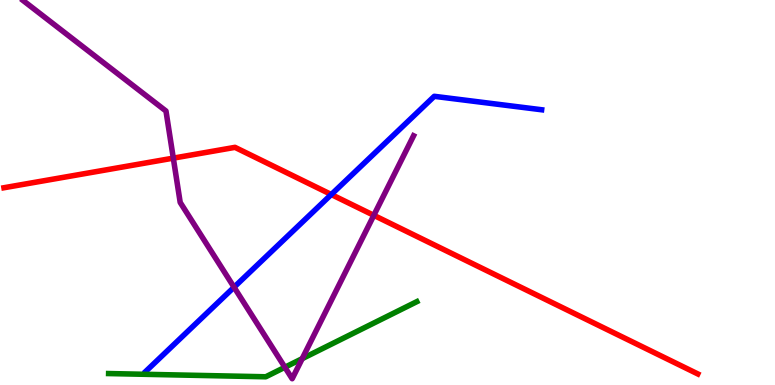[{'lines': ['blue', 'red'], 'intersections': [{'x': 4.27, 'y': 4.95}]}, {'lines': ['green', 'red'], 'intersections': []}, {'lines': ['purple', 'red'], 'intersections': [{'x': 2.24, 'y': 5.89}, {'x': 4.82, 'y': 4.41}]}, {'lines': ['blue', 'green'], 'intersections': []}, {'lines': ['blue', 'purple'], 'intersections': [{'x': 3.02, 'y': 2.54}]}, {'lines': ['green', 'purple'], 'intersections': [{'x': 3.68, 'y': 0.461}, {'x': 3.9, 'y': 0.684}]}]